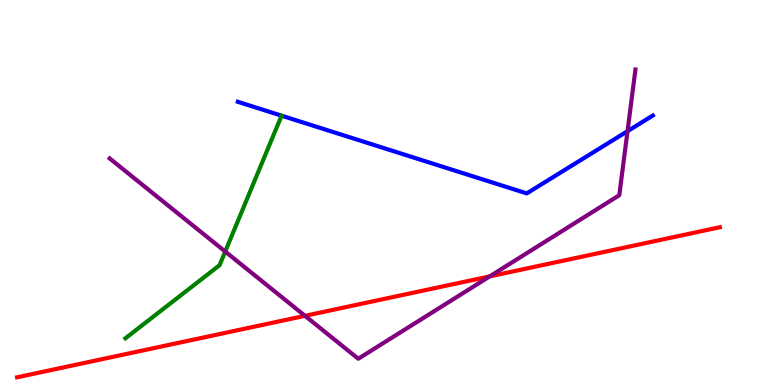[{'lines': ['blue', 'red'], 'intersections': []}, {'lines': ['green', 'red'], 'intersections': []}, {'lines': ['purple', 'red'], 'intersections': [{'x': 3.94, 'y': 1.8}, {'x': 6.32, 'y': 2.82}]}, {'lines': ['blue', 'green'], 'intersections': [{'x': 3.63, 'y': 7.0}]}, {'lines': ['blue', 'purple'], 'intersections': [{'x': 8.1, 'y': 6.59}]}, {'lines': ['green', 'purple'], 'intersections': [{'x': 2.91, 'y': 3.47}]}]